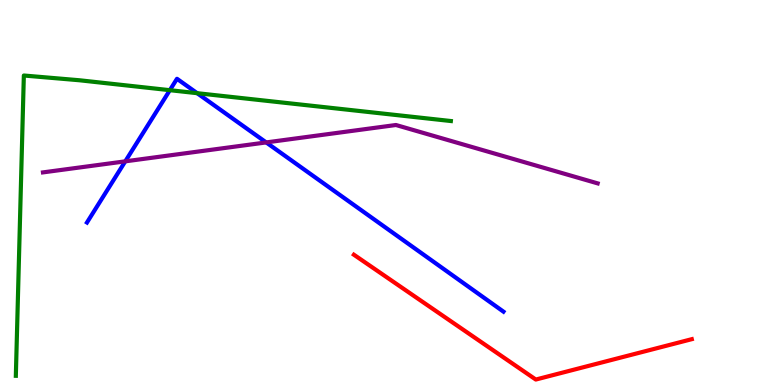[{'lines': ['blue', 'red'], 'intersections': []}, {'lines': ['green', 'red'], 'intersections': []}, {'lines': ['purple', 'red'], 'intersections': []}, {'lines': ['blue', 'green'], 'intersections': [{'x': 2.19, 'y': 7.66}, {'x': 2.54, 'y': 7.58}]}, {'lines': ['blue', 'purple'], 'intersections': [{'x': 1.62, 'y': 5.81}, {'x': 3.43, 'y': 6.3}]}, {'lines': ['green', 'purple'], 'intersections': []}]